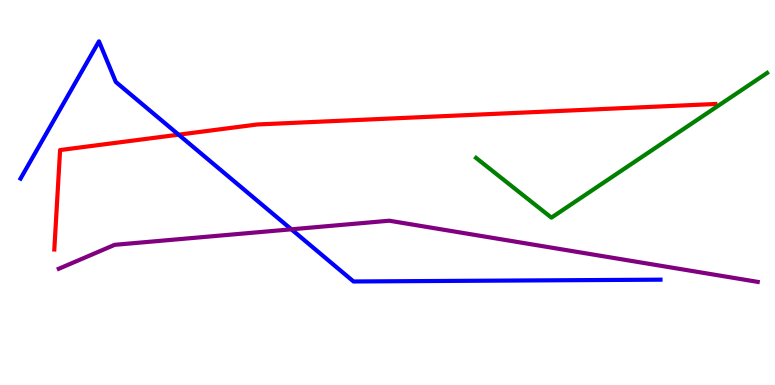[{'lines': ['blue', 'red'], 'intersections': [{'x': 2.3, 'y': 6.5}]}, {'lines': ['green', 'red'], 'intersections': []}, {'lines': ['purple', 'red'], 'intersections': []}, {'lines': ['blue', 'green'], 'intersections': []}, {'lines': ['blue', 'purple'], 'intersections': [{'x': 3.76, 'y': 4.04}]}, {'lines': ['green', 'purple'], 'intersections': []}]